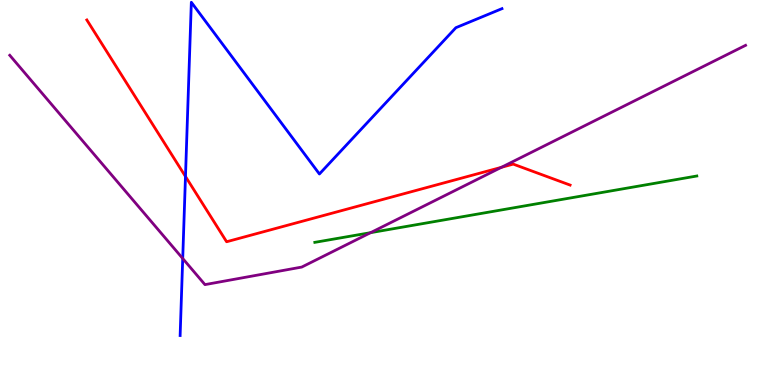[{'lines': ['blue', 'red'], 'intersections': [{'x': 2.39, 'y': 5.42}]}, {'lines': ['green', 'red'], 'intersections': []}, {'lines': ['purple', 'red'], 'intersections': [{'x': 6.47, 'y': 5.65}]}, {'lines': ['blue', 'green'], 'intersections': []}, {'lines': ['blue', 'purple'], 'intersections': [{'x': 2.36, 'y': 3.29}]}, {'lines': ['green', 'purple'], 'intersections': [{'x': 4.78, 'y': 3.96}]}]